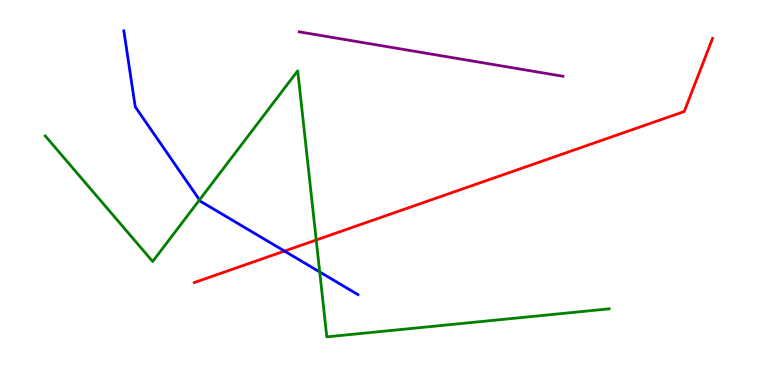[{'lines': ['blue', 'red'], 'intersections': [{'x': 3.67, 'y': 3.48}]}, {'lines': ['green', 'red'], 'intersections': [{'x': 4.08, 'y': 3.77}]}, {'lines': ['purple', 'red'], 'intersections': []}, {'lines': ['blue', 'green'], 'intersections': [{'x': 2.57, 'y': 4.81}, {'x': 4.13, 'y': 2.94}]}, {'lines': ['blue', 'purple'], 'intersections': []}, {'lines': ['green', 'purple'], 'intersections': []}]